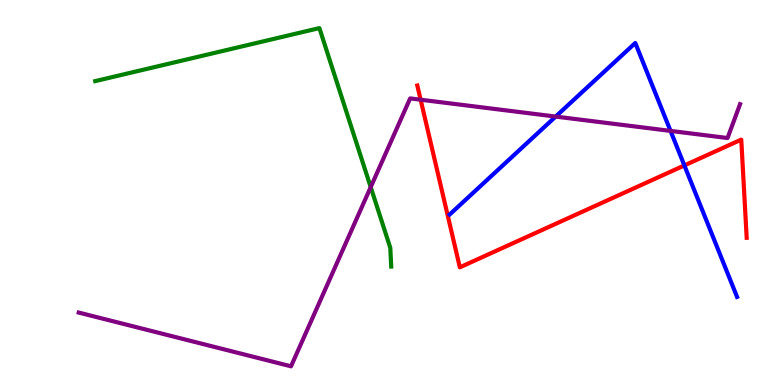[{'lines': ['blue', 'red'], 'intersections': [{'x': 8.83, 'y': 5.7}]}, {'lines': ['green', 'red'], 'intersections': []}, {'lines': ['purple', 'red'], 'intersections': [{'x': 5.43, 'y': 7.41}]}, {'lines': ['blue', 'green'], 'intersections': []}, {'lines': ['blue', 'purple'], 'intersections': [{'x': 7.17, 'y': 6.97}, {'x': 8.65, 'y': 6.6}]}, {'lines': ['green', 'purple'], 'intersections': [{'x': 4.78, 'y': 5.14}]}]